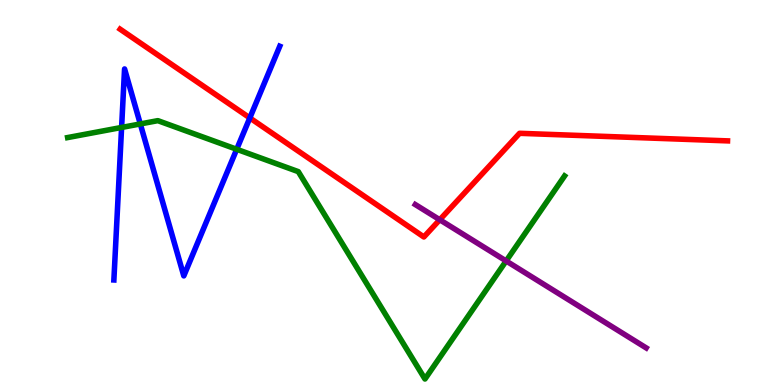[{'lines': ['blue', 'red'], 'intersections': [{'x': 3.22, 'y': 6.94}]}, {'lines': ['green', 'red'], 'intersections': []}, {'lines': ['purple', 'red'], 'intersections': [{'x': 5.67, 'y': 4.29}]}, {'lines': ['blue', 'green'], 'intersections': [{'x': 1.57, 'y': 6.69}, {'x': 1.81, 'y': 6.78}, {'x': 3.05, 'y': 6.12}]}, {'lines': ['blue', 'purple'], 'intersections': []}, {'lines': ['green', 'purple'], 'intersections': [{'x': 6.53, 'y': 3.22}]}]